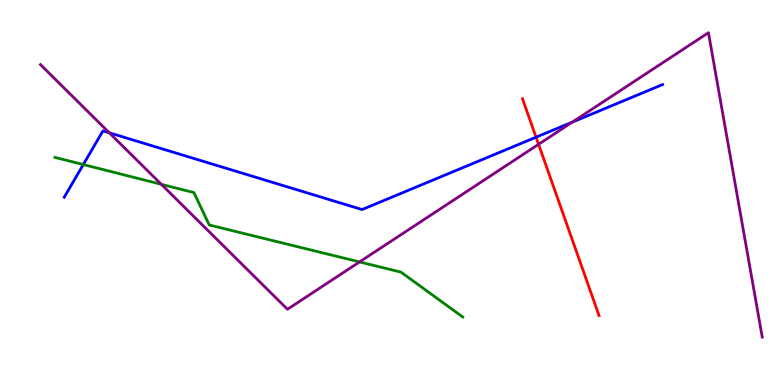[{'lines': ['blue', 'red'], 'intersections': [{'x': 6.92, 'y': 6.44}]}, {'lines': ['green', 'red'], 'intersections': []}, {'lines': ['purple', 'red'], 'intersections': [{'x': 6.95, 'y': 6.25}]}, {'lines': ['blue', 'green'], 'intersections': [{'x': 1.07, 'y': 5.73}]}, {'lines': ['blue', 'purple'], 'intersections': [{'x': 1.41, 'y': 6.55}, {'x': 7.39, 'y': 6.83}]}, {'lines': ['green', 'purple'], 'intersections': [{'x': 2.08, 'y': 5.21}, {'x': 4.64, 'y': 3.2}]}]